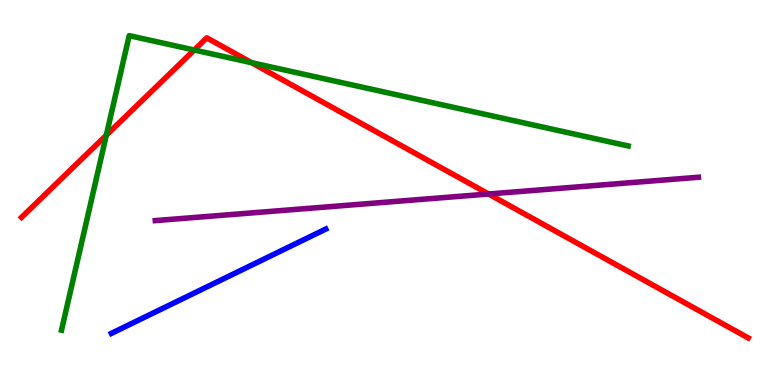[{'lines': ['blue', 'red'], 'intersections': []}, {'lines': ['green', 'red'], 'intersections': [{'x': 1.37, 'y': 6.49}, {'x': 2.51, 'y': 8.7}, {'x': 3.25, 'y': 8.37}]}, {'lines': ['purple', 'red'], 'intersections': [{'x': 6.3, 'y': 4.96}]}, {'lines': ['blue', 'green'], 'intersections': []}, {'lines': ['blue', 'purple'], 'intersections': []}, {'lines': ['green', 'purple'], 'intersections': []}]